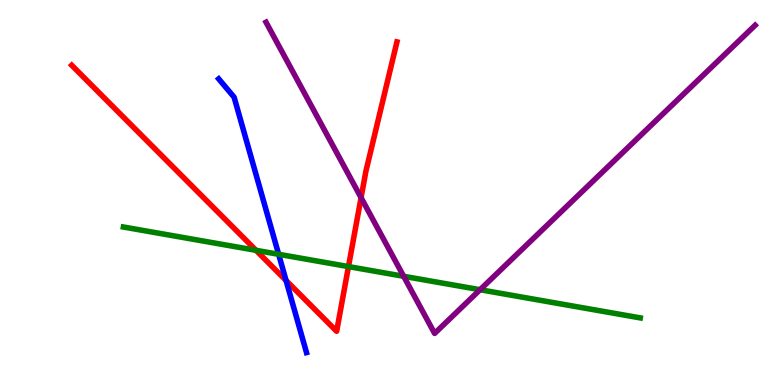[{'lines': ['blue', 'red'], 'intersections': [{'x': 3.69, 'y': 2.71}]}, {'lines': ['green', 'red'], 'intersections': [{'x': 3.3, 'y': 3.5}, {'x': 4.5, 'y': 3.08}]}, {'lines': ['purple', 'red'], 'intersections': [{'x': 4.66, 'y': 4.87}]}, {'lines': ['blue', 'green'], 'intersections': [{'x': 3.6, 'y': 3.39}]}, {'lines': ['blue', 'purple'], 'intersections': []}, {'lines': ['green', 'purple'], 'intersections': [{'x': 5.21, 'y': 2.82}, {'x': 6.19, 'y': 2.47}]}]